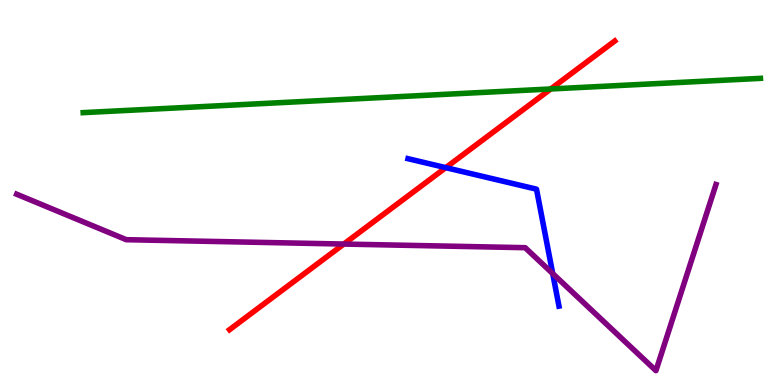[{'lines': ['blue', 'red'], 'intersections': [{'x': 5.75, 'y': 5.65}]}, {'lines': ['green', 'red'], 'intersections': [{'x': 7.11, 'y': 7.69}]}, {'lines': ['purple', 'red'], 'intersections': [{'x': 4.44, 'y': 3.66}]}, {'lines': ['blue', 'green'], 'intersections': []}, {'lines': ['blue', 'purple'], 'intersections': [{'x': 7.13, 'y': 2.89}]}, {'lines': ['green', 'purple'], 'intersections': []}]